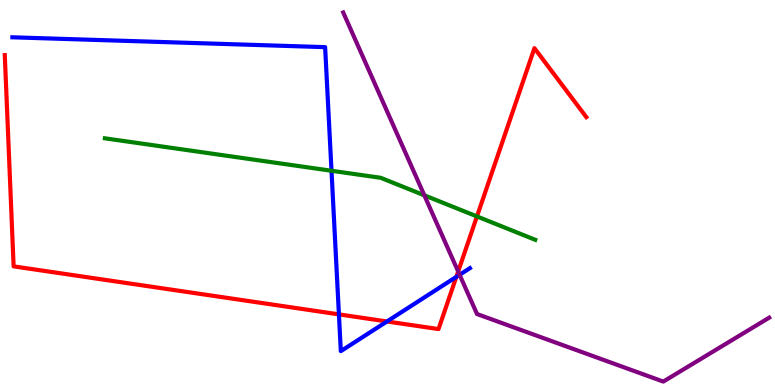[{'lines': ['blue', 'red'], 'intersections': [{'x': 4.37, 'y': 1.83}, {'x': 4.99, 'y': 1.65}, {'x': 5.89, 'y': 2.81}]}, {'lines': ['green', 'red'], 'intersections': [{'x': 6.15, 'y': 4.38}]}, {'lines': ['purple', 'red'], 'intersections': [{'x': 5.91, 'y': 2.95}]}, {'lines': ['blue', 'green'], 'intersections': [{'x': 4.28, 'y': 5.56}]}, {'lines': ['blue', 'purple'], 'intersections': [{'x': 5.93, 'y': 2.86}]}, {'lines': ['green', 'purple'], 'intersections': [{'x': 5.48, 'y': 4.93}]}]